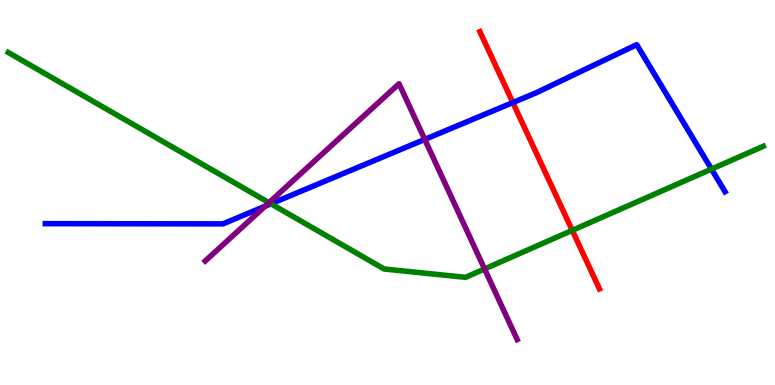[{'lines': ['blue', 'red'], 'intersections': [{'x': 6.62, 'y': 7.34}]}, {'lines': ['green', 'red'], 'intersections': [{'x': 7.38, 'y': 4.02}]}, {'lines': ['purple', 'red'], 'intersections': []}, {'lines': ['blue', 'green'], 'intersections': [{'x': 3.5, 'y': 4.71}, {'x': 9.18, 'y': 5.61}]}, {'lines': ['blue', 'purple'], 'intersections': [{'x': 3.42, 'y': 4.64}, {'x': 5.48, 'y': 6.38}]}, {'lines': ['green', 'purple'], 'intersections': [{'x': 3.47, 'y': 4.74}, {'x': 6.25, 'y': 3.01}]}]